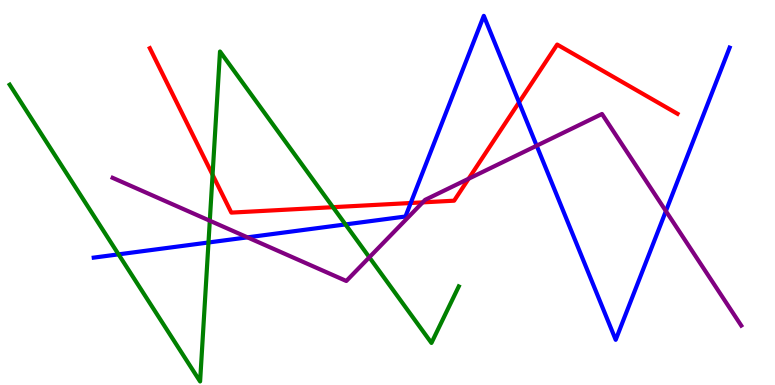[{'lines': ['blue', 'red'], 'intersections': [{'x': 5.3, 'y': 4.73}, {'x': 6.7, 'y': 7.34}]}, {'lines': ['green', 'red'], 'intersections': [{'x': 2.74, 'y': 5.46}, {'x': 4.3, 'y': 4.62}]}, {'lines': ['purple', 'red'], 'intersections': [{'x': 5.45, 'y': 4.74}, {'x': 6.05, 'y': 5.36}]}, {'lines': ['blue', 'green'], 'intersections': [{'x': 1.53, 'y': 3.39}, {'x': 2.69, 'y': 3.7}, {'x': 4.46, 'y': 4.17}]}, {'lines': ['blue', 'purple'], 'intersections': [{'x': 3.19, 'y': 3.84}, {'x': 6.92, 'y': 6.22}, {'x': 8.59, 'y': 4.52}]}, {'lines': ['green', 'purple'], 'intersections': [{'x': 2.71, 'y': 4.27}, {'x': 4.77, 'y': 3.32}]}]